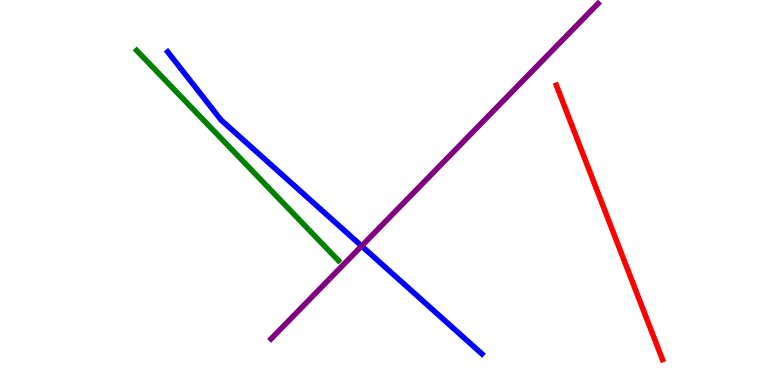[{'lines': ['blue', 'red'], 'intersections': []}, {'lines': ['green', 'red'], 'intersections': []}, {'lines': ['purple', 'red'], 'intersections': []}, {'lines': ['blue', 'green'], 'intersections': []}, {'lines': ['blue', 'purple'], 'intersections': [{'x': 4.67, 'y': 3.61}]}, {'lines': ['green', 'purple'], 'intersections': []}]